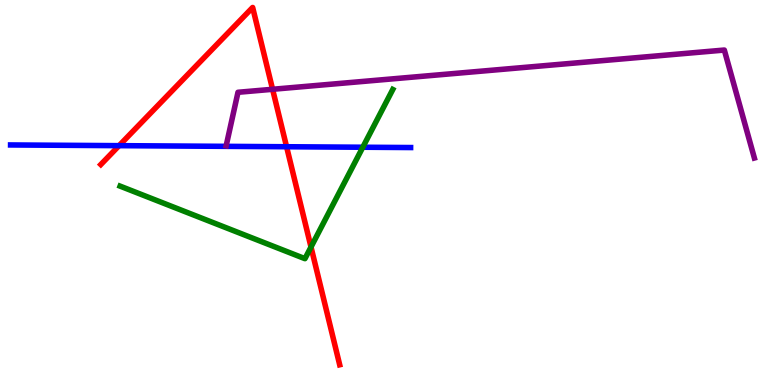[{'lines': ['blue', 'red'], 'intersections': [{'x': 1.54, 'y': 6.22}, {'x': 3.7, 'y': 6.19}]}, {'lines': ['green', 'red'], 'intersections': [{'x': 4.01, 'y': 3.58}]}, {'lines': ['purple', 'red'], 'intersections': [{'x': 3.52, 'y': 7.68}]}, {'lines': ['blue', 'green'], 'intersections': [{'x': 4.68, 'y': 6.18}]}, {'lines': ['blue', 'purple'], 'intersections': []}, {'lines': ['green', 'purple'], 'intersections': []}]